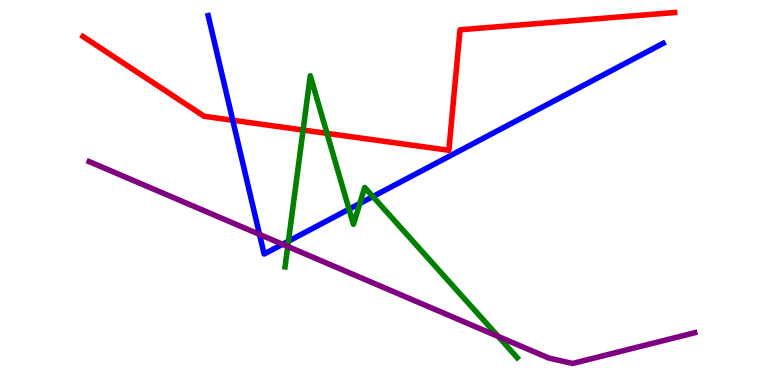[{'lines': ['blue', 'red'], 'intersections': [{'x': 3.0, 'y': 6.88}]}, {'lines': ['green', 'red'], 'intersections': [{'x': 3.91, 'y': 6.62}, {'x': 4.22, 'y': 6.54}]}, {'lines': ['purple', 'red'], 'intersections': []}, {'lines': ['blue', 'green'], 'intersections': [{'x': 3.72, 'y': 3.74}, {'x': 4.5, 'y': 4.57}, {'x': 4.64, 'y': 4.71}, {'x': 4.81, 'y': 4.89}]}, {'lines': ['blue', 'purple'], 'intersections': [{'x': 3.35, 'y': 3.91}, {'x': 3.65, 'y': 3.66}]}, {'lines': ['green', 'purple'], 'intersections': [{'x': 3.71, 'y': 3.6}, {'x': 6.43, 'y': 1.26}]}]